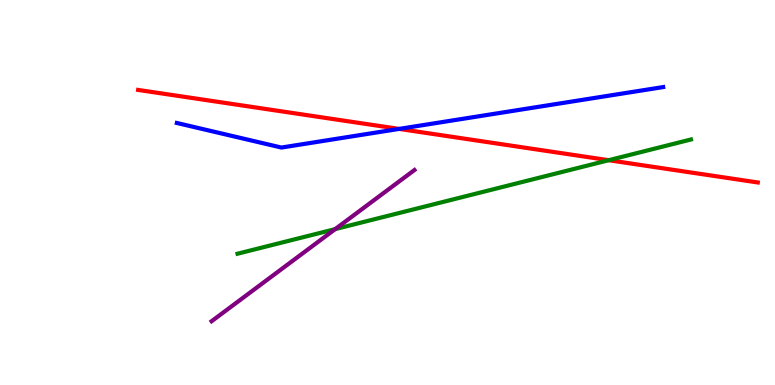[{'lines': ['blue', 'red'], 'intersections': [{'x': 5.15, 'y': 6.65}]}, {'lines': ['green', 'red'], 'intersections': [{'x': 7.85, 'y': 5.84}]}, {'lines': ['purple', 'red'], 'intersections': []}, {'lines': ['blue', 'green'], 'intersections': []}, {'lines': ['blue', 'purple'], 'intersections': []}, {'lines': ['green', 'purple'], 'intersections': [{'x': 4.32, 'y': 4.05}]}]